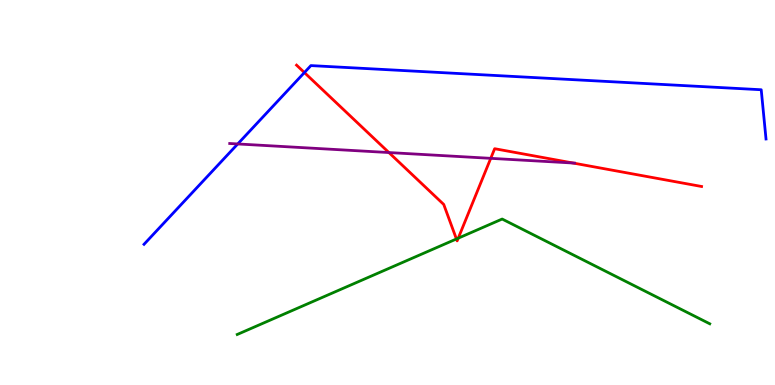[{'lines': ['blue', 'red'], 'intersections': [{'x': 3.93, 'y': 8.12}]}, {'lines': ['green', 'red'], 'intersections': [{'x': 5.89, 'y': 3.79}, {'x': 5.91, 'y': 3.81}]}, {'lines': ['purple', 'red'], 'intersections': [{'x': 5.02, 'y': 6.04}, {'x': 6.33, 'y': 5.89}, {'x': 7.39, 'y': 5.77}]}, {'lines': ['blue', 'green'], 'intersections': []}, {'lines': ['blue', 'purple'], 'intersections': [{'x': 3.07, 'y': 6.26}]}, {'lines': ['green', 'purple'], 'intersections': []}]